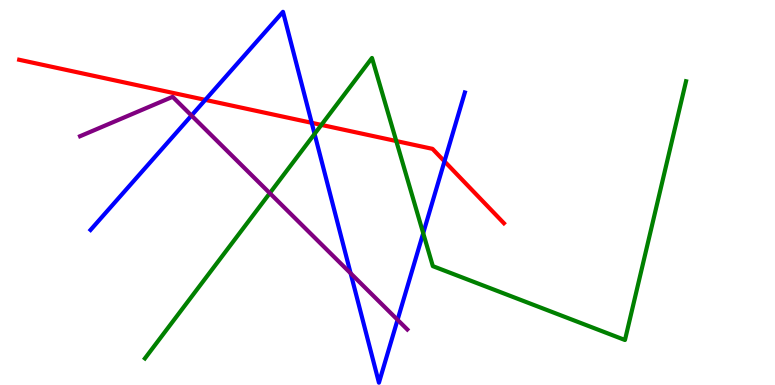[{'lines': ['blue', 'red'], 'intersections': [{'x': 2.65, 'y': 7.41}, {'x': 4.02, 'y': 6.81}, {'x': 5.74, 'y': 5.81}]}, {'lines': ['green', 'red'], 'intersections': [{'x': 4.15, 'y': 6.76}, {'x': 5.11, 'y': 6.34}]}, {'lines': ['purple', 'red'], 'intersections': []}, {'lines': ['blue', 'green'], 'intersections': [{'x': 4.06, 'y': 6.52}, {'x': 5.46, 'y': 3.94}]}, {'lines': ['blue', 'purple'], 'intersections': [{'x': 2.47, 'y': 7.0}, {'x': 4.52, 'y': 2.9}, {'x': 5.13, 'y': 1.69}]}, {'lines': ['green', 'purple'], 'intersections': [{'x': 3.48, 'y': 4.98}]}]